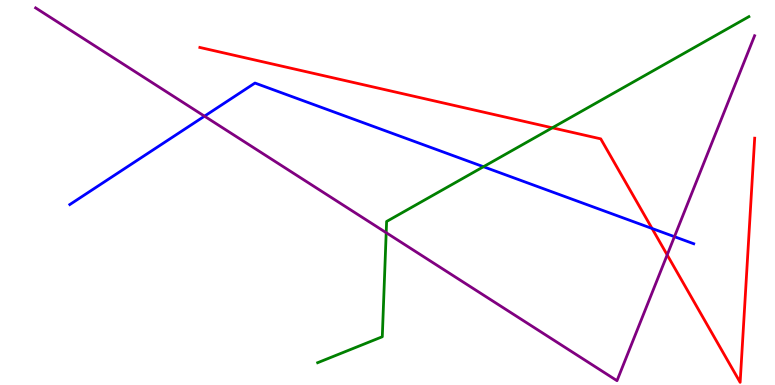[{'lines': ['blue', 'red'], 'intersections': [{'x': 8.41, 'y': 4.07}]}, {'lines': ['green', 'red'], 'intersections': [{'x': 7.13, 'y': 6.68}]}, {'lines': ['purple', 'red'], 'intersections': [{'x': 8.61, 'y': 3.38}]}, {'lines': ['blue', 'green'], 'intersections': [{'x': 6.24, 'y': 5.67}]}, {'lines': ['blue', 'purple'], 'intersections': [{'x': 2.64, 'y': 6.98}, {'x': 8.7, 'y': 3.85}]}, {'lines': ['green', 'purple'], 'intersections': [{'x': 4.98, 'y': 3.96}]}]